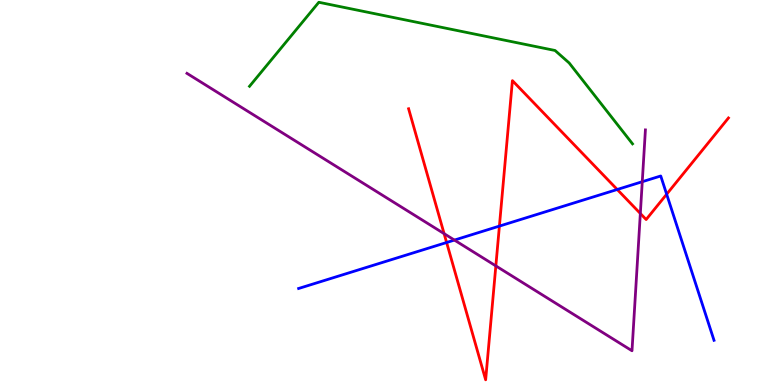[{'lines': ['blue', 'red'], 'intersections': [{'x': 5.76, 'y': 3.7}, {'x': 6.44, 'y': 4.13}, {'x': 7.96, 'y': 5.08}, {'x': 8.6, 'y': 4.96}]}, {'lines': ['green', 'red'], 'intersections': []}, {'lines': ['purple', 'red'], 'intersections': [{'x': 5.73, 'y': 3.93}, {'x': 6.4, 'y': 3.09}, {'x': 8.26, 'y': 4.45}]}, {'lines': ['blue', 'green'], 'intersections': []}, {'lines': ['blue', 'purple'], 'intersections': [{'x': 5.86, 'y': 3.76}, {'x': 8.29, 'y': 5.28}]}, {'lines': ['green', 'purple'], 'intersections': []}]